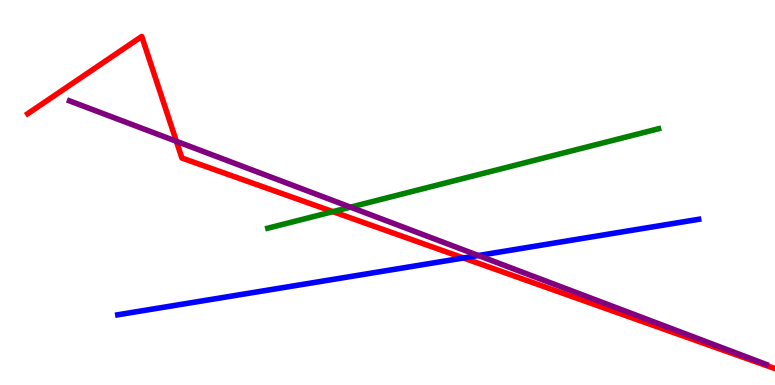[{'lines': ['blue', 'red'], 'intersections': [{'x': 5.98, 'y': 3.3}]}, {'lines': ['green', 'red'], 'intersections': [{'x': 4.3, 'y': 4.5}]}, {'lines': ['purple', 'red'], 'intersections': [{'x': 2.28, 'y': 6.33}]}, {'lines': ['blue', 'green'], 'intersections': []}, {'lines': ['blue', 'purple'], 'intersections': [{'x': 6.17, 'y': 3.36}]}, {'lines': ['green', 'purple'], 'intersections': [{'x': 4.52, 'y': 4.62}]}]